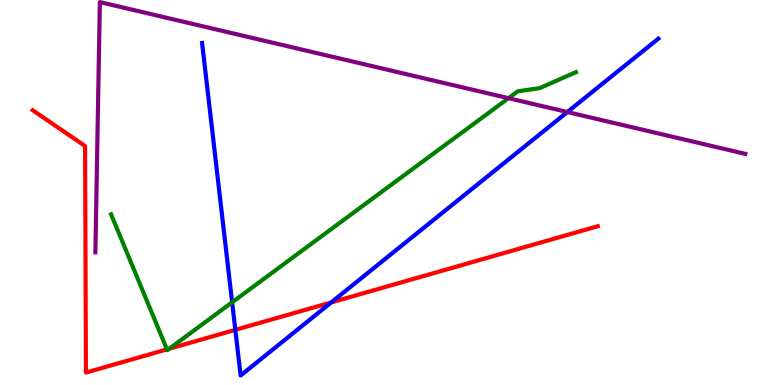[{'lines': ['blue', 'red'], 'intersections': [{'x': 3.04, 'y': 1.43}, {'x': 4.27, 'y': 2.14}]}, {'lines': ['green', 'red'], 'intersections': [{'x': 2.15, 'y': 0.925}, {'x': 2.18, 'y': 0.942}]}, {'lines': ['purple', 'red'], 'intersections': []}, {'lines': ['blue', 'green'], 'intersections': [{'x': 3.0, 'y': 2.15}]}, {'lines': ['blue', 'purple'], 'intersections': [{'x': 7.32, 'y': 7.09}]}, {'lines': ['green', 'purple'], 'intersections': [{'x': 6.56, 'y': 7.45}]}]